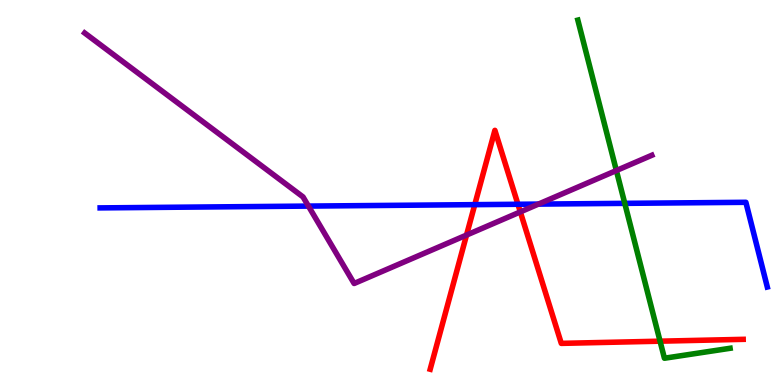[{'lines': ['blue', 'red'], 'intersections': [{'x': 6.13, 'y': 4.68}, {'x': 6.68, 'y': 4.69}]}, {'lines': ['green', 'red'], 'intersections': [{'x': 8.52, 'y': 1.14}]}, {'lines': ['purple', 'red'], 'intersections': [{'x': 6.02, 'y': 3.89}, {'x': 6.71, 'y': 4.5}]}, {'lines': ['blue', 'green'], 'intersections': [{'x': 8.06, 'y': 4.72}]}, {'lines': ['blue', 'purple'], 'intersections': [{'x': 3.98, 'y': 4.65}, {'x': 6.95, 'y': 4.7}]}, {'lines': ['green', 'purple'], 'intersections': [{'x': 7.95, 'y': 5.57}]}]